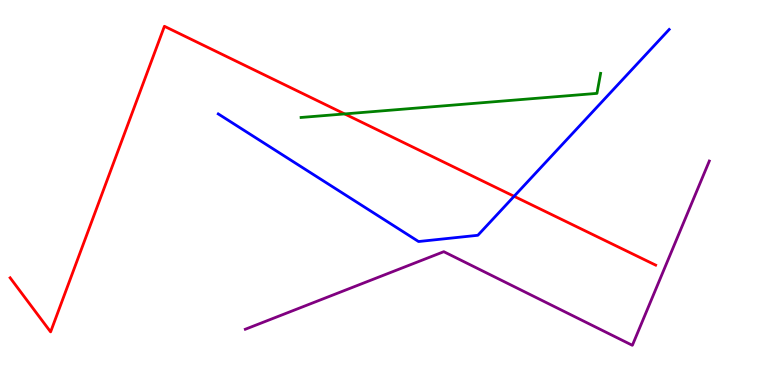[{'lines': ['blue', 'red'], 'intersections': [{'x': 6.63, 'y': 4.9}]}, {'lines': ['green', 'red'], 'intersections': [{'x': 4.45, 'y': 7.04}]}, {'lines': ['purple', 'red'], 'intersections': []}, {'lines': ['blue', 'green'], 'intersections': []}, {'lines': ['blue', 'purple'], 'intersections': []}, {'lines': ['green', 'purple'], 'intersections': []}]